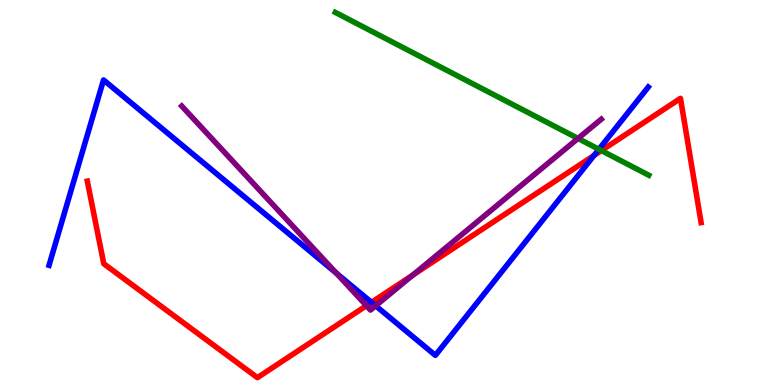[{'lines': ['blue', 'red'], 'intersections': [{'x': 4.79, 'y': 2.15}, {'x': 7.66, 'y': 5.96}]}, {'lines': ['green', 'red'], 'intersections': [{'x': 7.76, 'y': 6.09}]}, {'lines': ['purple', 'red'], 'intersections': [{'x': 4.73, 'y': 2.06}, {'x': 5.33, 'y': 2.86}]}, {'lines': ['blue', 'green'], 'intersections': [{'x': 7.73, 'y': 6.12}]}, {'lines': ['blue', 'purple'], 'intersections': [{'x': 4.34, 'y': 2.91}, {'x': 4.85, 'y': 2.06}]}, {'lines': ['green', 'purple'], 'intersections': [{'x': 7.46, 'y': 6.4}]}]